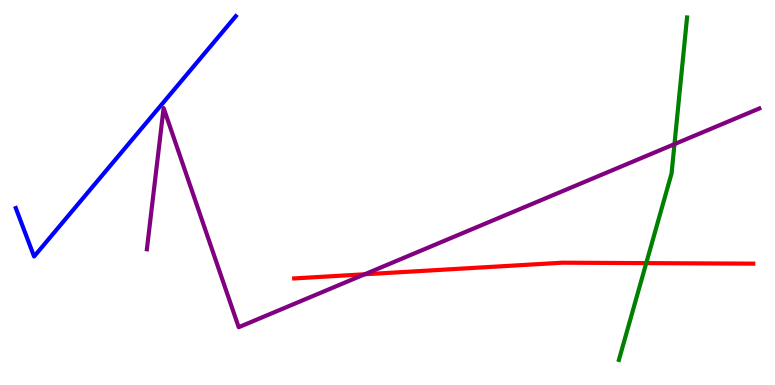[{'lines': ['blue', 'red'], 'intersections': []}, {'lines': ['green', 'red'], 'intersections': [{'x': 8.34, 'y': 3.17}]}, {'lines': ['purple', 'red'], 'intersections': [{'x': 4.71, 'y': 2.88}]}, {'lines': ['blue', 'green'], 'intersections': []}, {'lines': ['blue', 'purple'], 'intersections': []}, {'lines': ['green', 'purple'], 'intersections': [{'x': 8.7, 'y': 6.26}]}]